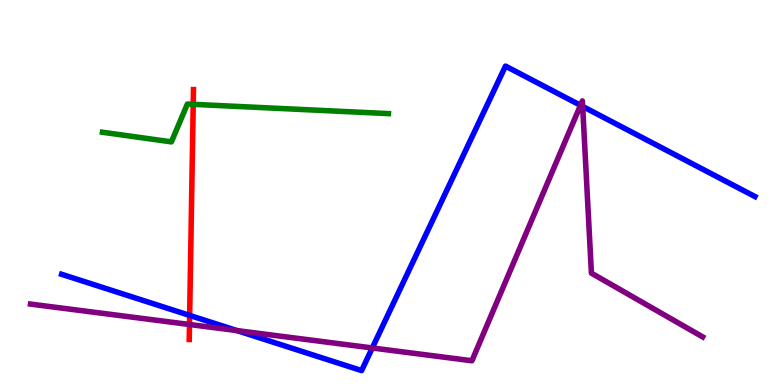[{'lines': ['blue', 'red'], 'intersections': [{'x': 2.45, 'y': 1.81}]}, {'lines': ['green', 'red'], 'intersections': [{'x': 2.49, 'y': 7.29}]}, {'lines': ['purple', 'red'], 'intersections': [{'x': 2.45, 'y': 1.57}]}, {'lines': ['blue', 'green'], 'intersections': []}, {'lines': ['blue', 'purple'], 'intersections': [{'x': 3.06, 'y': 1.41}, {'x': 4.8, 'y': 0.962}, {'x': 7.49, 'y': 7.26}, {'x': 7.52, 'y': 7.24}]}, {'lines': ['green', 'purple'], 'intersections': []}]